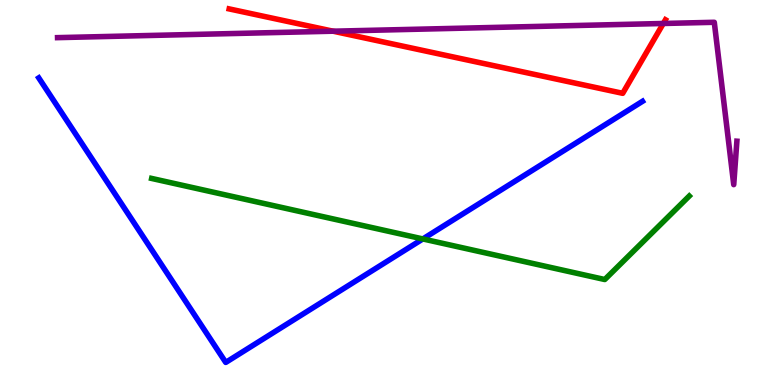[{'lines': ['blue', 'red'], 'intersections': []}, {'lines': ['green', 'red'], 'intersections': []}, {'lines': ['purple', 'red'], 'intersections': [{'x': 4.3, 'y': 9.19}, {'x': 8.56, 'y': 9.39}]}, {'lines': ['blue', 'green'], 'intersections': [{'x': 5.46, 'y': 3.79}]}, {'lines': ['blue', 'purple'], 'intersections': []}, {'lines': ['green', 'purple'], 'intersections': []}]